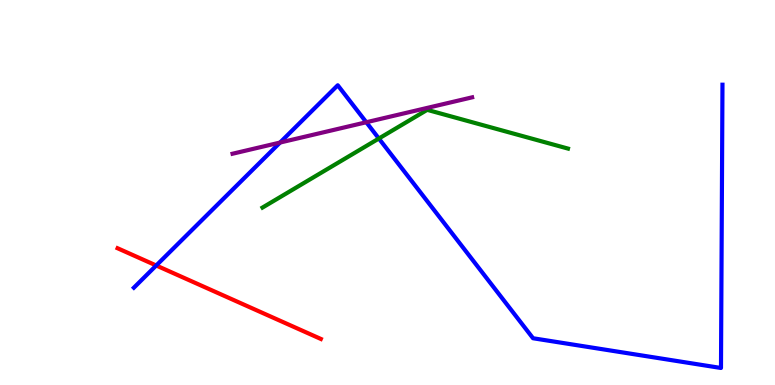[{'lines': ['blue', 'red'], 'intersections': [{'x': 2.02, 'y': 3.1}]}, {'lines': ['green', 'red'], 'intersections': []}, {'lines': ['purple', 'red'], 'intersections': []}, {'lines': ['blue', 'green'], 'intersections': [{'x': 4.89, 'y': 6.4}]}, {'lines': ['blue', 'purple'], 'intersections': [{'x': 3.61, 'y': 6.3}, {'x': 4.73, 'y': 6.82}]}, {'lines': ['green', 'purple'], 'intersections': []}]